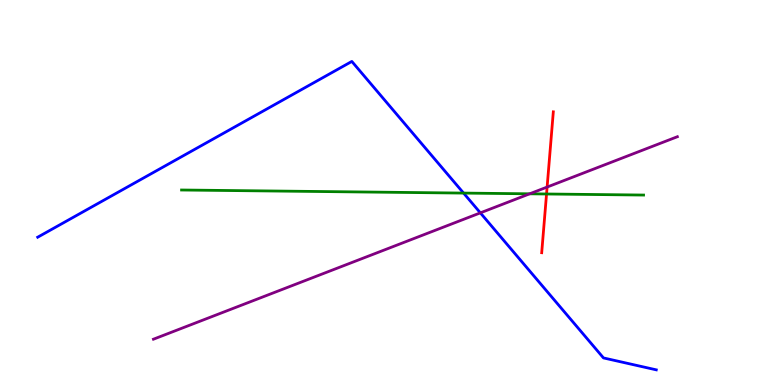[{'lines': ['blue', 'red'], 'intersections': []}, {'lines': ['green', 'red'], 'intersections': [{'x': 7.05, 'y': 4.96}]}, {'lines': ['purple', 'red'], 'intersections': [{'x': 7.06, 'y': 5.14}]}, {'lines': ['blue', 'green'], 'intersections': [{'x': 5.98, 'y': 4.98}]}, {'lines': ['blue', 'purple'], 'intersections': [{'x': 6.2, 'y': 4.47}]}, {'lines': ['green', 'purple'], 'intersections': [{'x': 6.83, 'y': 4.97}]}]